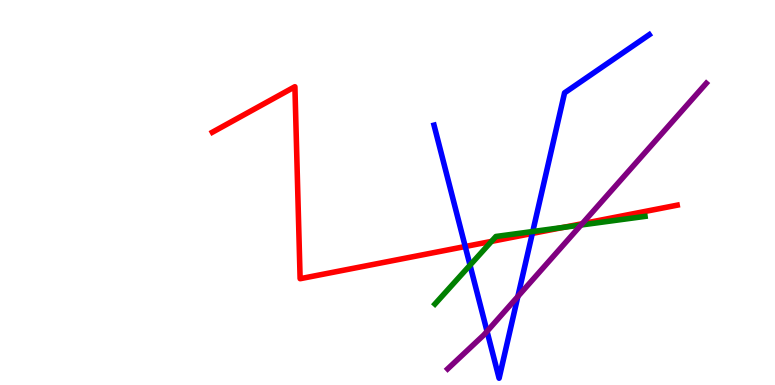[{'lines': ['blue', 'red'], 'intersections': [{'x': 6.0, 'y': 3.6}, {'x': 6.87, 'y': 3.94}]}, {'lines': ['green', 'red'], 'intersections': [{'x': 6.34, 'y': 3.73}, {'x': 7.27, 'y': 4.09}]}, {'lines': ['purple', 'red'], 'intersections': [{'x': 7.51, 'y': 4.19}]}, {'lines': ['blue', 'green'], 'intersections': [{'x': 6.06, 'y': 3.11}, {'x': 6.87, 'y': 3.99}]}, {'lines': ['blue', 'purple'], 'intersections': [{'x': 6.28, 'y': 1.39}, {'x': 6.68, 'y': 2.3}]}, {'lines': ['green', 'purple'], 'intersections': [{'x': 7.5, 'y': 4.16}]}]